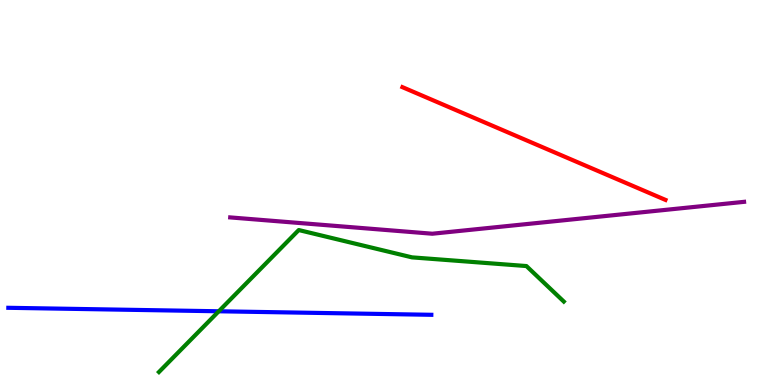[{'lines': ['blue', 'red'], 'intersections': []}, {'lines': ['green', 'red'], 'intersections': []}, {'lines': ['purple', 'red'], 'intersections': []}, {'lines': ['blue', 'green'], 'intersections': [{'x': 2.82, 'y': 1.91}]}, {'lines': ['blue', 'purple'], 'intersections': []}, {'lines': ['green', 'purple'], 'intersections': []}]